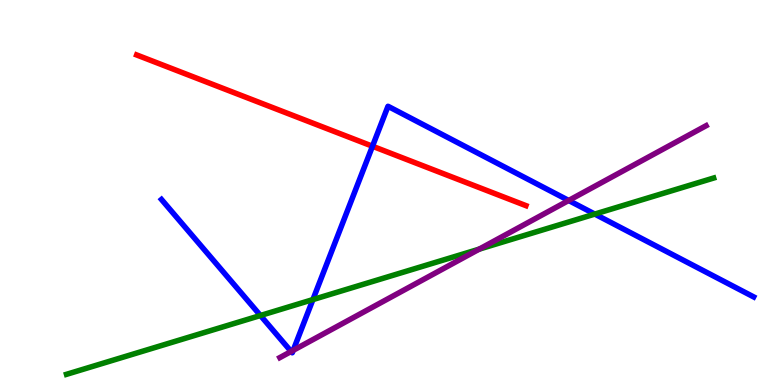[{'lines': ['blue', 'red'], 'intersections': [{'x': 4.81, 'y': 6.2}]}, {'lines': ['green', 'red'], 'intersections': []}, {'lines': ['purple', 'red'], 'intersections': []}, {'lines': ['blue', 'green'], 'intersections': [{'x': 3.36, 'y': 1.81}, {'x': 4.04, 'y': 2.22}, {'x': 7.67, 'y': 4.44}]}, {'lines': ['blue', 'purple'], 'intersections': [{'x': 3.76, 'y': 0.871}, {'x': 3.78, 'y': 0.9}, {'x': 7.34, 'y': 4.79}]}, {'lines': ['green', 'purple'], 'intersections': [{'x': 6.18, 'y': 3.53}]}]